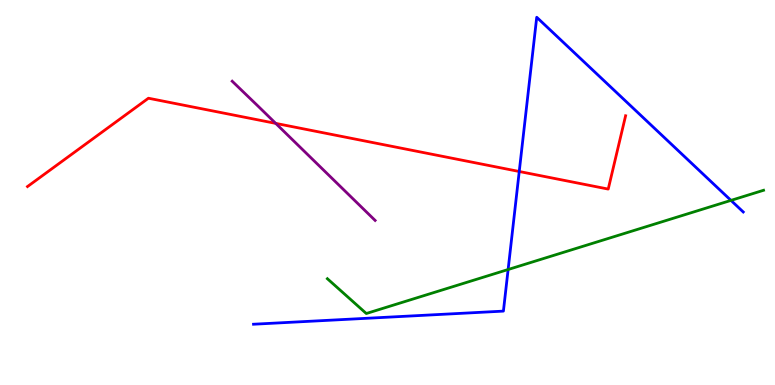[{'lines': ['blue', 'red'], 'intersections': [{'x': 6.7, 'y': 5.55}]}, {'lines': ['green', 'red'], 'intersections': []}, {'lines': ['purple', 'red'], 'intersections': [{'x': 3.56, 'y': 6.8}]}, {'lines': ['blue', 'green'], 'intersections': [{'x': 6.56, 'y': 3.0}, {'x': 9.43, 'y': 4.8}]}, {'lines': ['blue', 'purple'], 'intersections': []}, {'lines': ['green', 'purple'], 'intersections': []}]